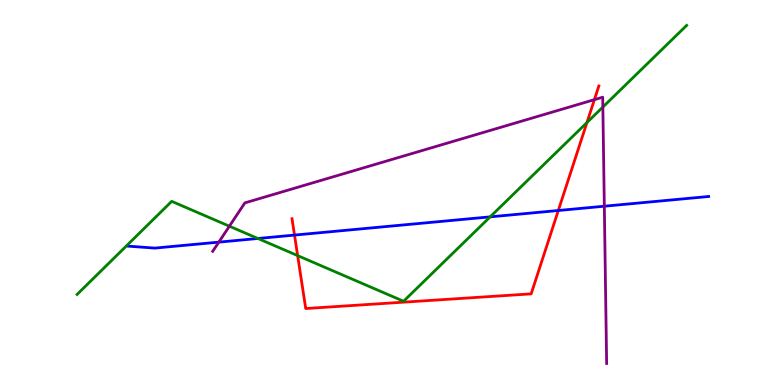[{'lines': ['blue', 'red'], 'intersections': [{'x': 3.8, 'y': 3.89}, {'x': 7.2, 'y': 4.53}]}, {'lines': ['green', 'red'], 'intersections': [{'x': 3.84, 'y': 3.36}, {'x': 7.57, 'y': 6.82}]}, {'lines': ['purple', 'red'], 'intersections': [{'x': 7.67, 'y': 7.41}]}, {'lines': ['blue', 'green'], 'intersections': [{'x': 3.33, 'y': 3.81}, {'x': 6.32, 'y': 4.37}]}, {'lines': ['blue', 'purple'], 'intersections': [{'x': 2.82, 'y': 3.71}, {'x': 7.8, 'y': 4.64}]}, {'lines': ['green', 'purple'], 'intersections': [{'x': 2.96, 'y': 4.12}, {'x': 7.78, 'y': 7.22}]}]